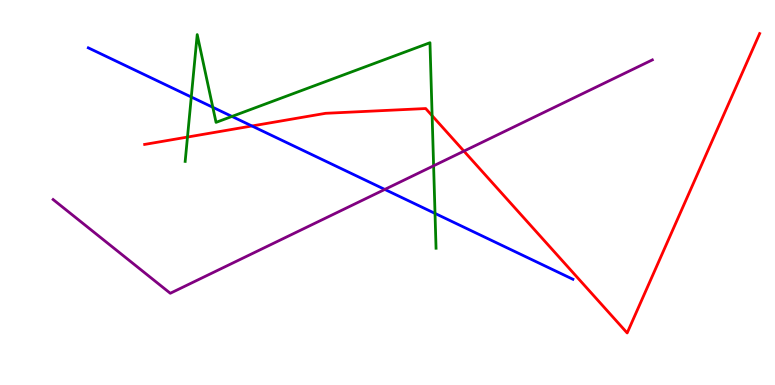[{'lines': ['blue', 'red'], 'intersections': [{'x': 3.25, 'y': 6.73}]}, {'lines': ['green', 'red'], 'intersections': [{'x': 2.42, 'y': 6.44}, {'x': 5.58, 'y': 6.99}]}, {'lines': ['purple', 'red'], 'intersections': [{'x': 5.99, 'y': 6.07}]}, {'lines': ['blue', 'green'], 'intersections': [{'x': 2.47, 'y': 7.48}, {'x': 2.75, 'y': 7.21}, {'x': 2.99, 'y': 6.98}, {'x': 5.61, 'y': 4.46}]}, {'lines': ['blue', 'purple'], 'intersections': [{'x': 4.97, 'y': 5.08}]}, {'lines': ['green', 'purple'], 'intersections': [{'x': 5.59, 'y': 5.69}]}]